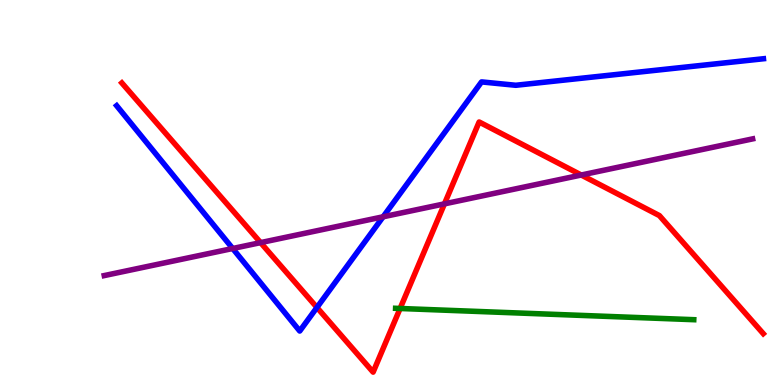[{'lines': ['blue', 'red'], 'intersections': [{'x': 4.09, 'y': 2.01}]}, {'lines': ['green', 'red'], 'intersections': [{'x': 5.16, 'y': 1.99}]}, {'lines': ['purple', 'red'], 'intersections': [{'x': 3.36, 'y': 3.7}, {'x': 5.73, 'y': 4.71}, {'x': 7.5, 'y': 5.45}]}, {'lines': ['blue', 'green'], 'intersections': []}, {'lines': ['blue', 'purple'], 'intersections': [{'x': 3.0, 'y': 3.55}, {'x': 4.94, 'y': 4.37}]}, {'lines': ['green', 'purple'], 'intersections': []}]